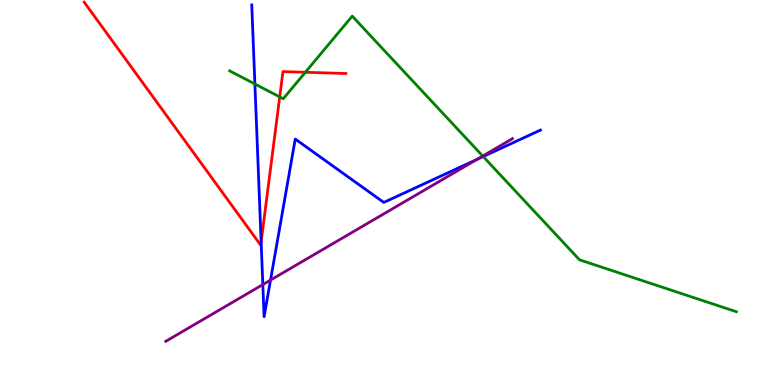[{'lines': ['blue', 'red'], 'intersections': [{'x': 3.37, 'y': 3.72}]}, {'lines': ['green', 'red'], 'intersections': [{'x': 3.61, 'y': 7.48}, {'x': 3.94, 'y': 8.12}]}, {'lines': ['purple', 'red'], 'intersections': []}, {'lines': ['blue', 'green'], 'intersections': [{'x': 3.29, 'y': 7.82}, {'x': 6.23, 'y': 5.93}]}, {'lines': ['blue', 'purple'], 'intersections': [{'x': 3.39, 'y': 2.61}, {'x': 3.49, 'y': 2.73}, {'x': 6.15, 'y': 5.86}]}, {'lines': ['green', 'purple'], 'intersections': [{'x': 6.23, 'y': 5.95}]}]